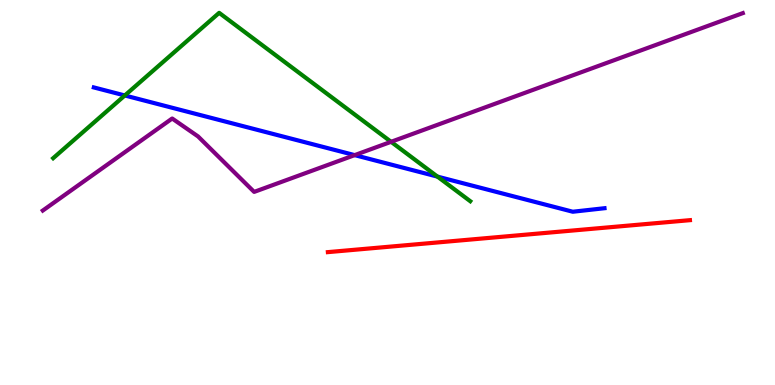[{'lines': ['blue', 'red'], 'intersections': []}, {'lines': ['green', 'red'], 'intersections': []}, {'lines': ['purple', 'red'], 'intersections': []}, {'lines': ['blue', 'green'], 'intersections': [{'x': 1.61, 'y': 7.52}, {'x': 5.64, 'y': 5.41}]}, {'lines': ['blue', 'purple'], 'intersections': [{'x': 4.58, 'y': 5.97}]}, {'lines': ['green', 'purple'], 'intersections': [{'x': 5.05, 'y': 6.32}]}]